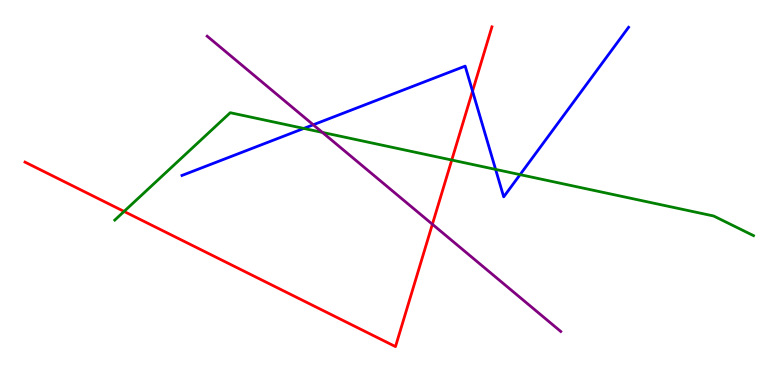[{'lines': ['blue', 'red'], 'intersections': [{'x': 6.1, 'y': 7.63}]}, {'lines': ['green', 'red'], 'intersections': [{'x': 1.6, 'y': 4.51}, {'x': 5.83, 'y': 5.84}]}, {'lines': ['purple', 'red'], 'intersections': [{'x': 5.58, 'y': 4.18}]}, {'lines': ['blue', 'green'], 'intersections': [{'x': 3.92, 'y': 6.66}, {'x': 6.4, 'y': 5.6}, {'x': 6.71, 'y': 5.46}]}, {'lines': ['blue', 'purple'], 'intersections': [{'x': 4.04, 'y': 6.76}]}, {'lines': ['green', 'purple'], 'intersections': [{'x': 4.16, 'y': 6.56}]}]